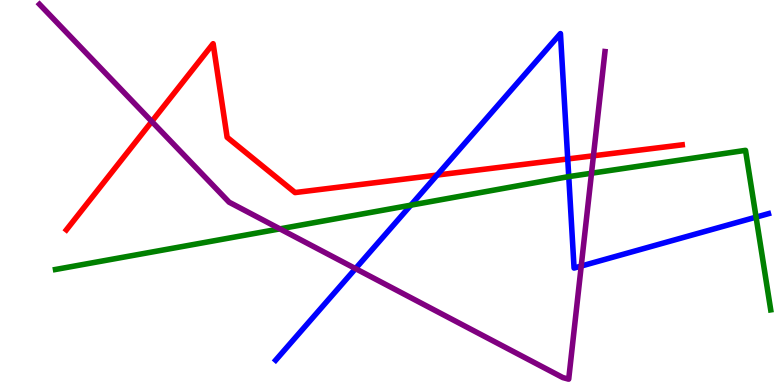[{'lines': ['blue', 'red'], 'intersections': [{'x': 5.64, 'y': 5.45}, {'x': 7.33, 'y': 5.87}]}, {'lines': ['green', 'red'], 'intersections': []}, {'lines': ['purple', 'red'], 'intersections': [{'x': 1.96, 'y': 6.84}, {'x': 7.66, 'y': 5.95}]}, {'lines': ['blue', 'green'], 'intersections': [{'x': 5.3, 'y': 4.67}, {'x': 7.34, 'y': 5.41}, {'x': 9.76, 'y': 4.36}]}, {'lines': ['blue', 'purple'], 'intersections': [{'x': 4.59, 'y': 3.02}, {'x': 7.5, 'y': 3.09}]}, {'lines': ['green', 'purple'], 'intersections': [{'x': 3.61, 'y': 4.06}, {'x': 7.63, 'y': 5.5}]}]